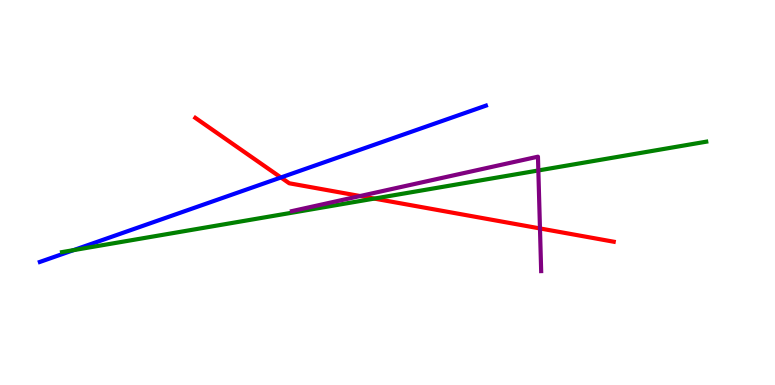[{'lines': ['blue', 'red'], 'intersections': [{'x': 3.62, 'y': 5.39}]}, {'lines': ['green', 'red'], 'intersections': [{'x': 4.83, 'y': 4.84}]}, {'lines': ['purple', 'red'], 'intersections': [{'x': 4.65, 'y': 4.91}, {'x': 6.97, 'y': 4.07}]}, {'lines': ['blue', 'green'], 'intersections': [{'x': 0.949, 'y': 3.5}]}, {'lines': ['blue', 'purple'], 'intersections': []}, {'lines': ['green', 'purple'], 'intersections': [{'x': 6.95, 'y': 5.57}]}]